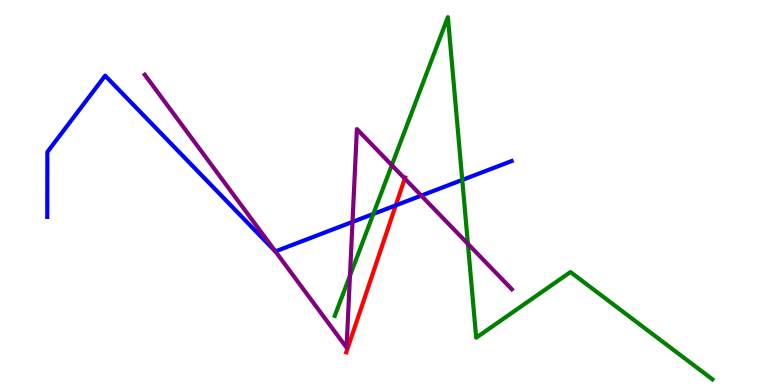[{'lines': ['blue', 'red'], 'intersections': [{'x': 5.11, 'y': 4.67}]}, {'lines': ['green', 'red'], 'intersections': []}, {'lines': ['purple', 'red'], 'intersections': [{'x': 5.22, 'y': 5.36}]}, {'lines': ['blue', 'green'], 'intersections': [{'x': 4.82, 'y': 4.44}, {'x': 5.96, 'y': 5.33}]}, {'lines': ['blue', 'purple'], 'intersections': [{'x': 3.55, 'y': 3.47}, {'x': 4.55, 'y': 4.24}, {'x': 5.44, 'y': 4.92}]}, {'lines': ['green', 'purple'], 'intersections': [{'x': 4.52, 'y': 2.84}, {'x': 5.06, 'y': 5.71}, {'x': 6.04, 'y': 3.67}]}]